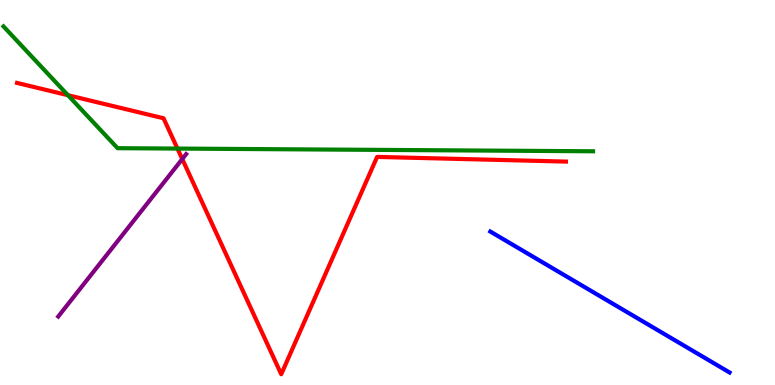[{'lines': ['blue', 'red'], 'intersections': []}, {'lines': ['green', 'red'], 'intersections': [{'x': 0.877, 'y': 7.53}, {'x': 2.29, 'y': 6.14}]}, {'lines': ['purple', 'red'], 'intersections': [{'x': 2.35, 'y': 5.87}]}, {'lines': ['blue', 'green'], 'intersections': []}, {'lines': ['blue', 'purple'], 'intersections': []}, {'lines': ['green', 'purple'], 'intersections': []}]